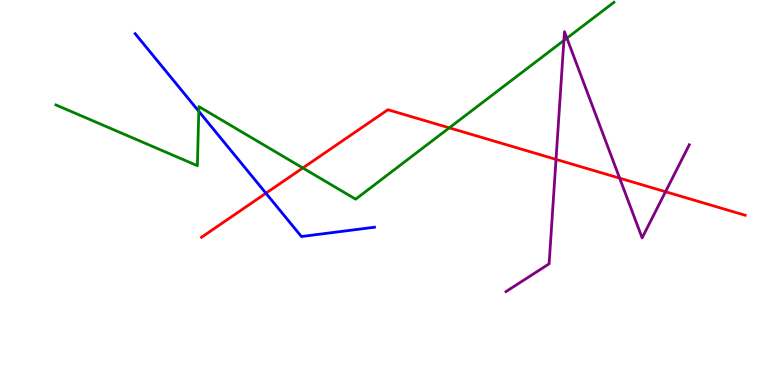[{'lines': ['blue', 'red'], 'intersections': [{'x': 3.43, 'y': 4.98}]}, {'lines': ['green', 'red'], 'intersections': [{'x': 3.91, 'y': 5.64}, {'x': 5.8, 'y': 6.68}]}, {'lines': ['purple', 'red'], 'intersections': [{'x': 7.17, 'y': 5.86}, {'x': 8.0, 'y': 5.37}, {'x': 8.59, 'y': 5.02}]}, {'lines': ['blue', 'green'], 'intersections': [{'x': 2.56, 'y': 7.11}]}, {'lines': ['blue', 'purple'], 'intersections': []}, {'lines': ['green', 'purple'], 'intersections': [{'x': 7.28, 'y': 8.95}, {'x': 7.31, 'y': 9.01}]}]